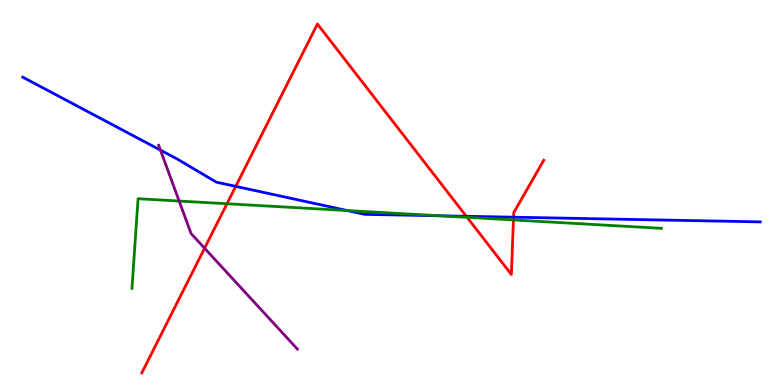[{'lines': ['blue', 'red'], 'intersections': [{'x': 3.04, 'y': 5.16}, {'x': 6.02, 'y': 4.38}, {'x': 6.63, 'y': 4.36}]}, {'lines': ['green', 'red'], 'intersections': [{'x': 2.93, 'y': 4.71}, {'x': 6.03, 'y': 4.35}, {'x': 6.63, 'y': 4.29}]}, {'lines': ['purple', 'red'], 'intersections': [{'x': 2.64, 'y': 3.55}]}, {'lines': ['blue', 'green'], 'intersections': [{'x': 4.48, 'y': 4.53}, {'x': 5.67, 'y': 4.4}]}, {'lines': ['blue', 'purple'], 'intersections': [{'x': 2.07, 'y': 6.1}]}, {'lines': ['green', 'purple'], 'intersections': [{'x': 2.31, 'y': 4.78}]}]